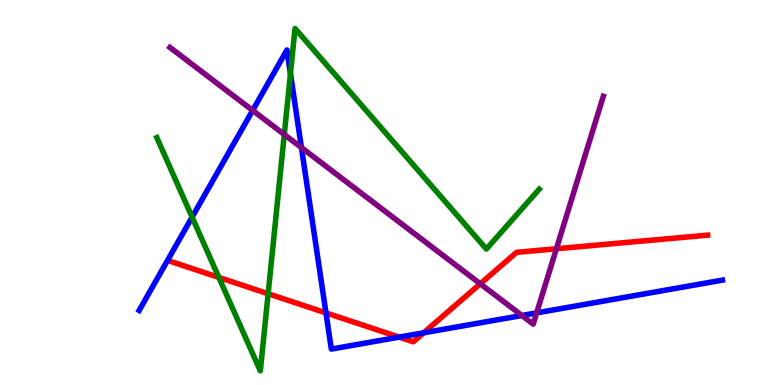[{'lines': ['blue', 'red'], 'intersections': [{'x': 4.21, 'y': 1.87}, {'x': 5.15, 'y': 1.24}, {'x': 5.47, 'y': 1.36}]}, {'lines': ['green', 'red'], 'intersections': [{'x': 2.82, 'y': 2.79}, {'x': 3.46, 'y': 2.37}]}, {'lines': ['purple', 'red'], 'intersections': [{'x': 6.2, 'y': 2.63}, {'x': 7.18, 'y': 3.54}]}, {'lines': ['blue', 'green'], 'intersections': [{'x': 2.48, 'y': 4.36}, {'x': 3.75, 'y': 8.09}]}, {'lines': ['blue', 'purple'], 'intersections': [{'x': 3.26, 'y': 7.13}, {'x': 3.89, 'y': 6.17}, {'x': 6.73, 'y': 1.81}, {'x': 6.92, 'y': 1.87}]}, {'lines': ['green', 'purple'], 'intersections': [{'x': 3.67, 'y': 6.51}]}]